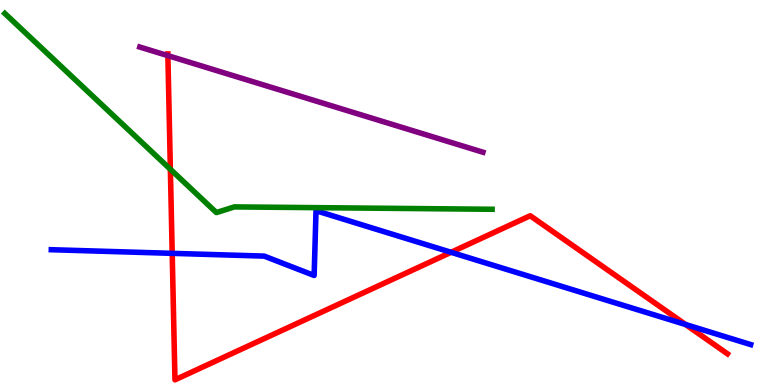[{'lines': ['blue', 'red'], 'intersections': [{'x': 2.22, 'y': 3.42}, {'x': 5.82, 'y': 3.45}, {'x': 8.85, 'y': 1.57}]}, {'lines': ['green', 'red'], 'intersections': [{'x': 2.2, 'y': 5.6}]}, {'lines': ['purple', 'red'], 'intersections': [{'x': 2.17, 'y': 8.55}]}, {'lines': ['blue', 'green'], 'intersections': []}, {'lines': ['blue', 'purple'], 'intersections': []}, {'lines': ['green', 'purple'], 'intersections': []}]